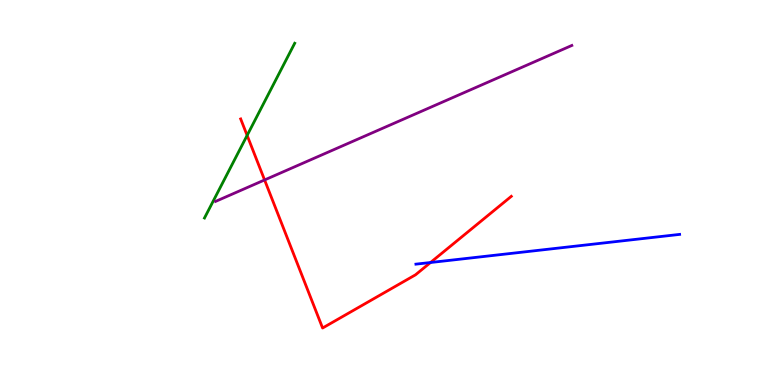[{'lines': ['blue', 'red'], 'intersections': [{'x': 5.56, 'y': 3.18}]}, {'lines': ['green', 'red'], 'intersections': [{'x': 3.19, 'y': 6.48}]}, {'lines': ['purple', 'red'], 'intersections': [{'x': 3.41, 'y': 5.33}]}, {'lines': ['blue', 'green'], 'intersections': []}, {'lines': ['blue', 'purple'], 'intersections': []}, {'lines': ['green', 'purple'], 'intersections': []}]